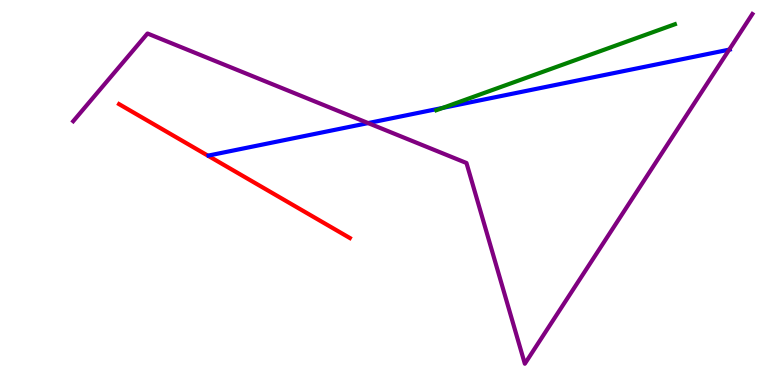[{'lines': ['blue', 'red'], 'intersections': []}, {'lines': ['green', 'red'], 'intersections': []}, {'lines': ['purple', 'red'], 'intersections': []}, {'lines': ['blue', 'green'], 'intersections': [{'x': 5.71, 'y': 7.2}]}, {'lines': ['blue', 'purple'], 'intersections': [{'x': 4.75, 'y': 6.8}, {'x': 9.41, 'y': 8.71}]}, {'lines': ['green', 'purple'], 'intersections': []}]